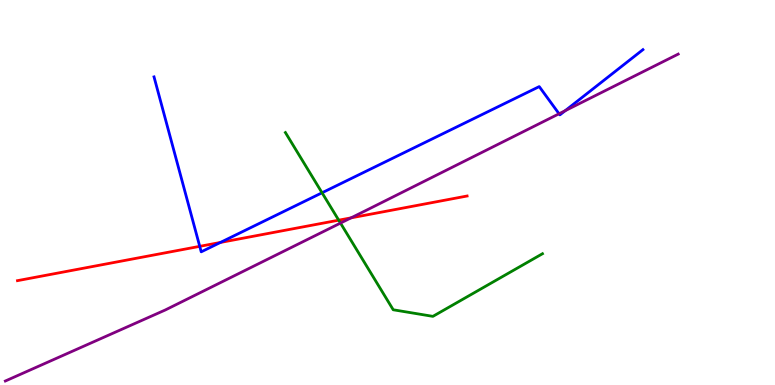[{'lines': ['blue', 'red'], 'intersections': [{'x': 2.58, 'y': 3.6}, {'x': 2.84, 'y': 3.7}]}, {'lines': ['green', 'red'], 'intersections': [{'x': 4.37, 'y': 4.28}]}, {'lines': ['purple', 'red'], 'intersections': [{'x': 4.53, 'y': 4.34}]}, {'lines': ['blue', 'green'], 'intersections': [{'x': 4.16, 'y': 4.99}]}, {'lines': ['blue', 'purple'], 'intersections': [{'x': 7.21, 'y': 7.04}, {'x': 7.29, 'y': 7.12}]}, {'lines': ['green', 'purple'], 'intersections': [{'x': 4.39, 'y': 4.21}]}]